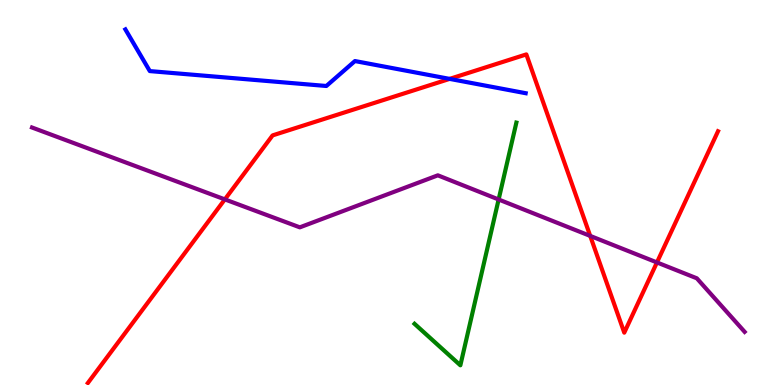[{'lines': ['blue', 'red'], 'intersections': [{'x': 5.8, 'y': 7.95}]}, {'lines': ['green', 'red'], 'intersections': []}, {'lines': ['purple', 'red'], 'intersections': [{'x': 2.9, 'y': 4.82}, {'x': 7.62, 'y': 3.87}, {'x': 8.48, 'y': 3.18}]}, {'lines': ['blue', 'green'], 'intersections': []}, {'lines': ['blue', 'purple'], 'intersections': []}, {'lines': ['green', 'purple'], 'intersections': [{'x': 6.43, 'y': 4.82}]}]